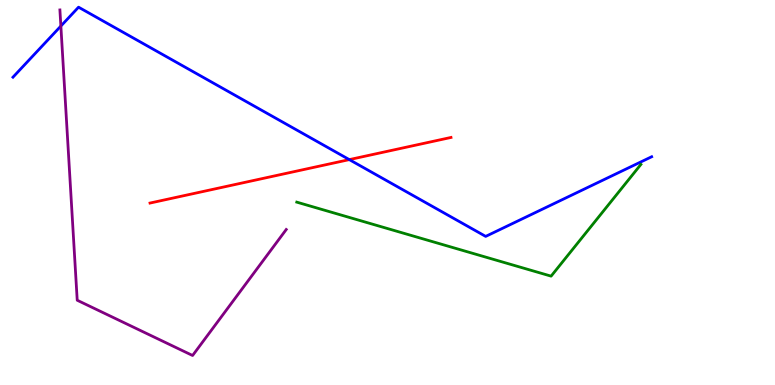[{'lines': ['blue', 'red'], 'intersections': [{'x': 4.51, 'y': 5.85}]}, {'lines': ['green', 'red'], 'intersections': []}, {'lines': ['purple', 'red'], 'intersections': []}, {'lines': ['blue', 'green'], 'intersections': []}, {'lines': ['blue', 'purple'], 'intersections': [{'x': 0.785, 'y': 9.32}]}, {'lines': ['green', 'purple'], 'intersections': []}]